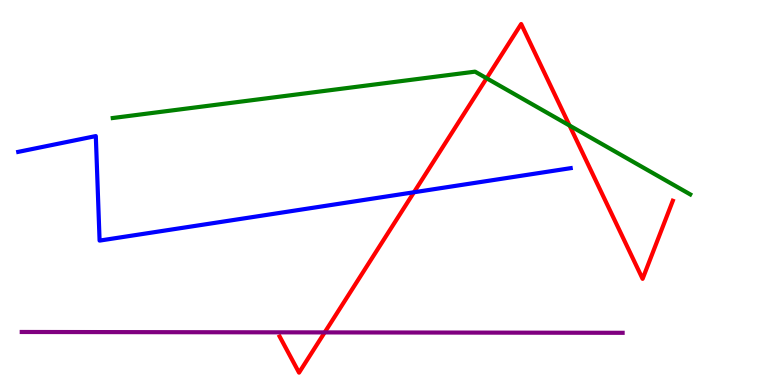[{'lines': ['blue', 'red'], 'intersections': [{'x': 5.34, 'y': 5.01}]}, {'lines': ['green', 'red'], 'intersections': [{'x': 6.28, 'y': 7.97}, {'x': 7.35, 'y': 6.74}]}, {'lines': ['purple', 'red'], 'intersections': [{'x': 4.19, 'y': 1.37}]}, {'lines': ['blue', 'green'], 'intersections': []}, {'lines': ['blue', 'purple'], 'intersections': []}, {'lines': ['green', 'purple'], 'intersections': []}]